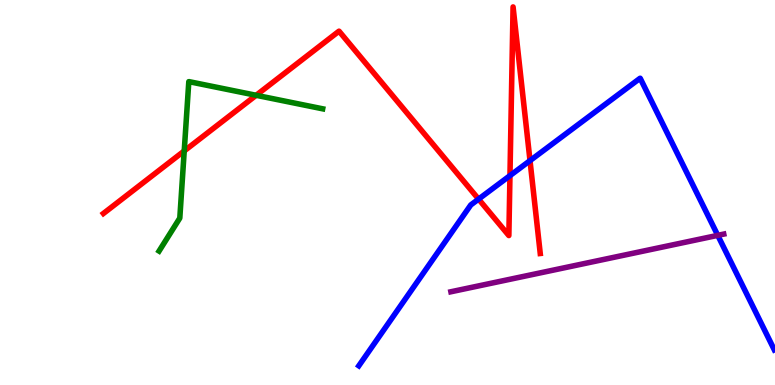[{'lines': ['blue', 'red'], 'intersections': [{'x': 6.18, 'y': 4.83}, {'x': 6.58, 'y': 5.44}, {'x': 6.84, 'y': 5.83}]}, {'lines': ['green', 'red'], 'intersections': [{'x': 2.38, 'y': 6.08}, {'x': 3.31, 'y': 7.52}]}, {'lines': ['purple', 'red'], 'intersections': []}, {'lines': ['blue', 'green'], 'intersections': []}, {'lines': ['blue', 'purple'], 'intersections': [{'x': 9.26, 'y': 3.89}]}, {'lines': ['green', 'purple'], 'intersections': []}]